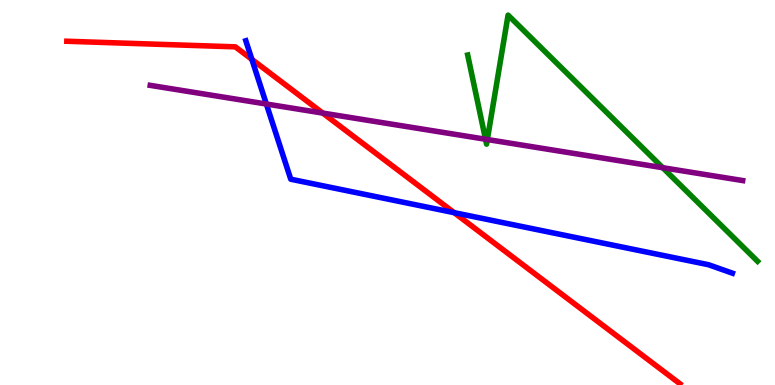[{'lines': ['blue', 'red'], 'intersections': [{'x': 3.25, 'y': 8.46}, {'x': 5.86, 'y': 4.48}]}, {'lines': ['green', 'red'], 'intersections': []}, {'lines': ['purple', 'red'], 'intersections': [{'x': 4.16, 'y': 7.06}]}, {'lines': ['blue', 'green'], 'intersections': []}, {'lines': ['blue', 'purple'], 'intersections': [{'x': 3.44, 'y': 7.3}]}, {'lines': ['green', 'purple'], 'intersections': [{'x': 6.26, 'y': 6.38}, {'x': 6.29, 'y': 6.38}, {'x': 8.55, 'y': 5.64}]}]